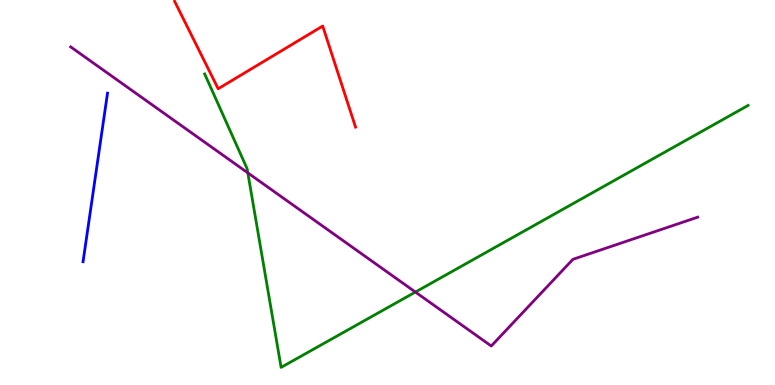[{'lines': ['blue', 'red'], 'intersections': []}, {'lines': ['green', 'red'], 'intersections': []}, {'lines': ['purple', 'red'], 'intersections': []}, {'lines': ['blue', 'green'], 'intersections': []}, {'lines': ['blue', 'purple'], 'intersections': []}, {'lines': ['green', 'purple'], 'intersections': [{'x': 3.2, 'y': 5.51}, {'x': 5.36, 'y': 2.41}]}]